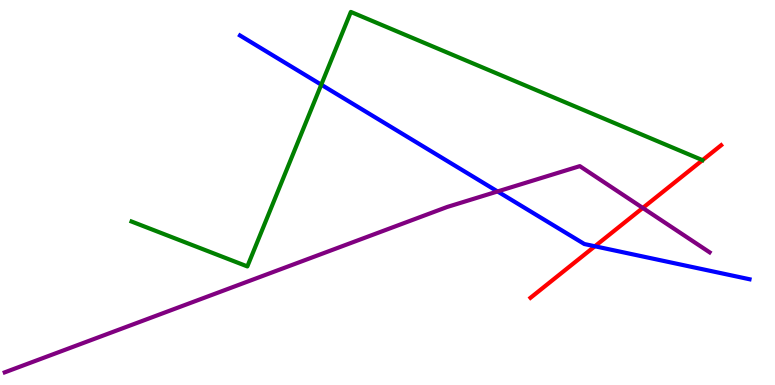[{'lines': ['blue', 'red'], 'intersections': [{'x': 7.68, 'y': 3.6}]}, {'lines': ['green', 'red'], 'intersections': []}, {'lines': ['purple', 'red'], 'intersections': [{'x': 8.29, 'y': 4.6}]}, {'lines': ['blue', 'green'], 'intersections': [{'x': 4.15, 'y': 7.8}]}, {'lines': ['blue', 'purple'], 'intersections': [{'x': 6.42, 'y': 5.03}]}, {'lines': ['green', 'purple'], 'intersections': []}]